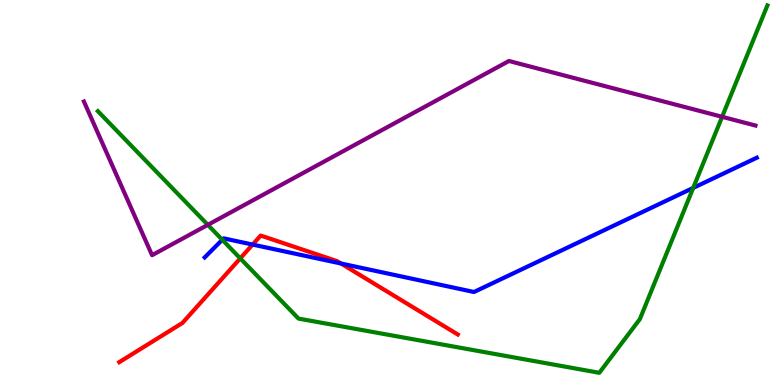[{'lines': ['blue', 'red'], 'intersections': [{'x': 3.26, 'y': 3.65}, {'x': 4.4, 'y': 3.16}]}, {'lines': ['green', 'red'], 'intersections': [{'x': 3.1, 'y': 3.29}]}, {'lines': ['purple', 'red'], 'intersections': []}, {'lines': ['blue', 'green'], 'intersections': [{'x': 2.87, 'y': 3.77}, {'x': 8.94, 'y': 5.12}]}, {'lines': ['blue', 'purple'], 'intersections': []}, {'lines': ['green', 'purple'], 'intersections': [{'x': 2.68, 'y': 4.16}, {'x': 9.32, 'y': 6.97}]}]